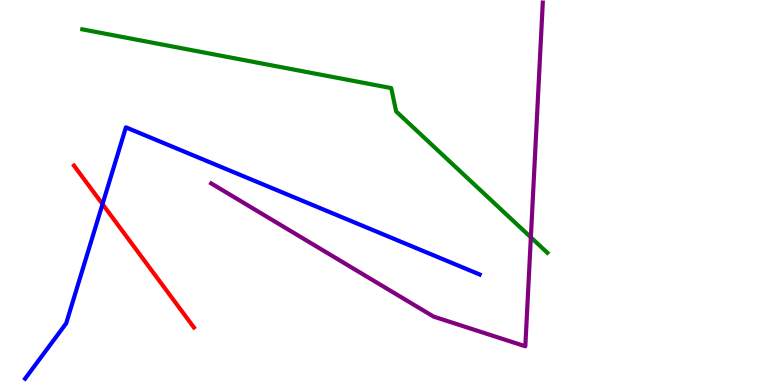[{'lines': ['blue', 'red'], 'intersections': [{'x': 1.32, 'y': 4.7}]}, {'lines': ['green', 'red'], 'intersections': []}, {'lines': ['purple', 'red'], 'intersections': []}, {'lines': ['blue', 'green'], 'intersections': []}, {'lines': ['blue', 'purple'], 'intersections': []}, {'lines': ['green', 'purple'], 'intersections': [{'x': 6.85, 'y': 3.84}]}]